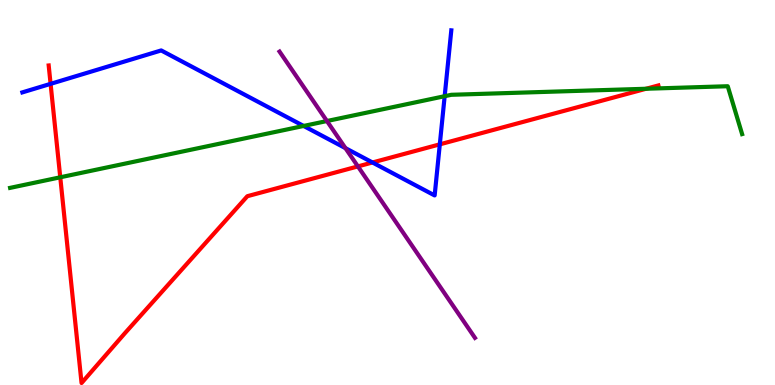[{'lines': ['blue', 'red'], 'intersections': [{'x': 0.653, 'y': 7.82}, {'x': 4.81, 'y': 5.78}, {'x': 5.67, 'y': 6.25}]}, {'lines': ['green', 'red'], 'intersections': [{'x': 0.778, 'y': 5.39}, {'x': 8.34, 'y': 7.69}]}, {'lines': ['purple', 'red'], 'intersections': [{'x': 4.62, 'y': 5.68}]}, {'lines': ['blue', 'green'], 'intersections': [{'x': 3.92, 'y': 6.73}, {'x': 5.74, 'y': 7.5}]}, {'lines': ['blue', 'purple'], 'intersections': [{'x': 4.46, 'y': 6.15}]}, {'lines': ['green', 'purple'], 'intersections': [{'x': 4.22, 'y': 6.86}]}]